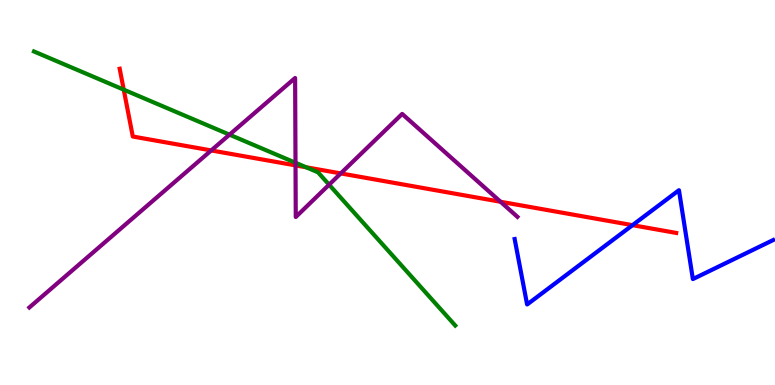[{'lines': ['blue', 'red'], 'intersections': [{'x': 8.16, 'y': 4.15}]}, {'lines': ['green', 'red'], 'intersections': [{'x': 1.6, 'y': 7.67}, {'x': 3.95, 'y': 5.66}]}, {'lines': ['purple', 'red'], 'intersections': [{'x': 2.73, 'y': 6.09}, {'x': 3.81, 'y': 5.7}, {'x': 4.4, 'y': 5.5}, {'x': 6.46, 'y': 4.76}]}, {'lines': ['blue', 'green'], 'intersections': []}, {'lines': ['blue', 'purple'], 'intersections': []}, {'lines': ['green', 'purple'], 'intersections': [{'x': 2.96, 'y': 6.5}, {'x': 3.81, 'y': 5.77}, {'x': 4.25, 'y': 5.2}]}]